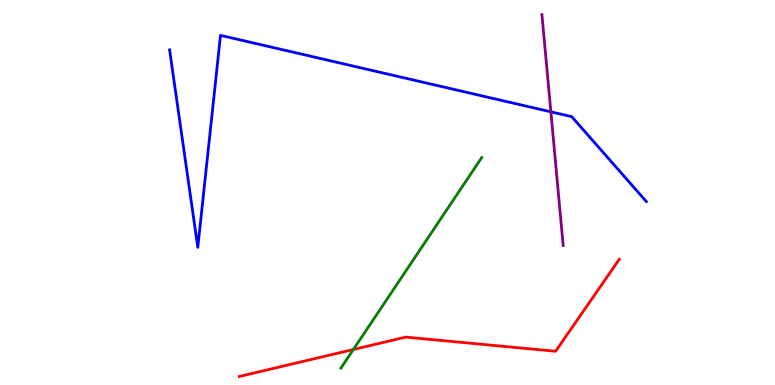[{'lines': ['blue', 'red'], 'intersections': []}, {'lines': ['green', 'red'], 'intersections': [{'x': 4.56, 'y': 0.922}]}, {'lines': ['purple', 'red'], 'intersections': []}, {'lines': ['blue', 'green'], 'intersections': []}, {'lines': ['blue', 'purple'], 'intersections': [{'x': 7.11, 'y': 7.1}]}, {'lines': ['green', 'purple'], 'intersections': []}]